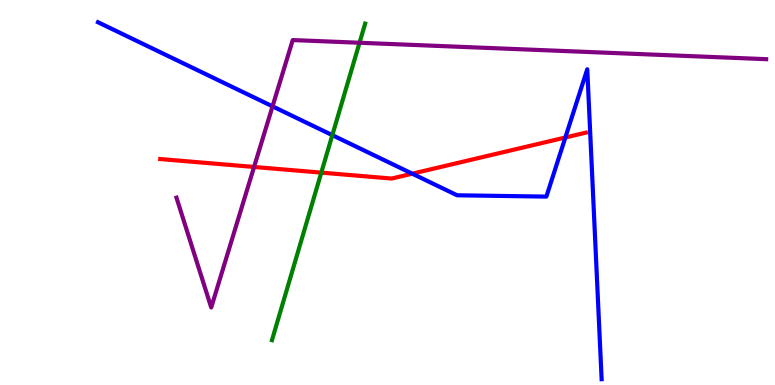[{'lines': ['blue', 'red'], 'intersections': [{'x': 5.32, 'y': 5.49}, {'x': 7.29, 'y': 6.43}]}, {'lines': ['green', 'red'], 'intersections': [{'x': 4.15, 'y': 5.52}]}, {'lines': ['purple', 'red'], 'intersections': [{'x': 3.28, 'y': 5.66}]}, {'lines': ['blue', 'green'], 'intersections': [{'x': 4.29, 'y': 6.49}]}, {'lines': ['blue', 'purple'], 'intersections': [{'x': 3.52, 'y': 7.24}]}, {'lines': ['green', 'purple'], 'intersections': [{'x': 4.64, 'y': 8.89}]}]